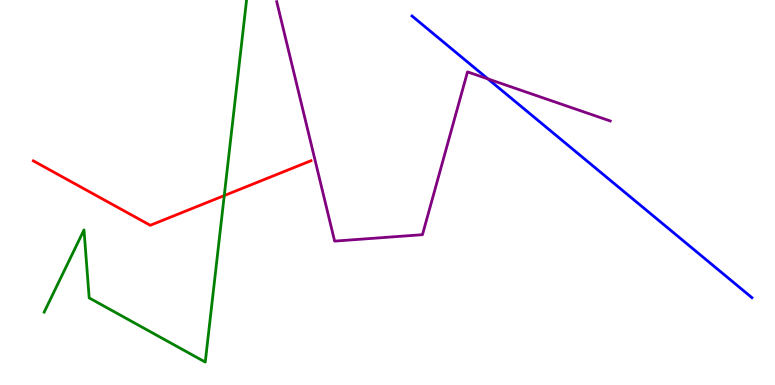[{'lines': ['blue', 'red'], 'intersections': []}, {'lines': ['green', 'red'], 'intersections': [{'x': 2.89, 'y': 4.92}]}, {'lines': ['purple', 'red'], 'intersections': []}, {'lines': ['blue', 'green'], 'intersections': []}, {'lines': ['blue', 'purple'], 'intersections': [{'x': 6.3, 'y': 7.95}]}, {'lines': ['green', 'purple'], 'intersections': []}]